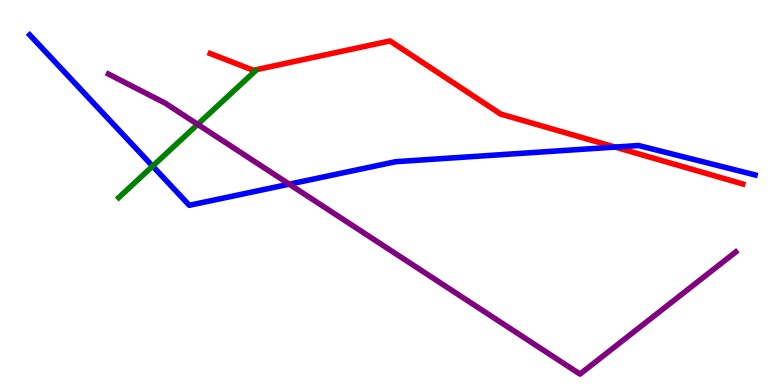[{'lines': ['blue', 'red'], 'intersections': [{'x': 7.94, 'y': 6.18}]}, {'lines': ['green', 'red'], 'intersections': []}, {'lines': ['purple', 'red'], 'intersections': []}, {'lines': ['blue', 'green'], 'intersections': [{'x': 1.97, 'y': 5.68}]}, {'lines': ['blue', 'purple'], 'intersections': [{'x': 3.73, 'y': 5.22}]}, {'lines': ['green', 'purple'], 'intersections': [{'x': 2.55, 'y': 6.77}]}]